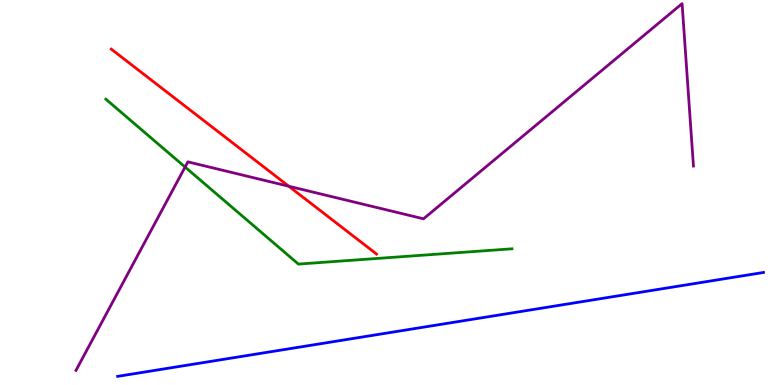[{'lines': ['blue', 'red'], 'intersections': []}, {'lines': ['green', 'red'], 'intersections': []}, {'lines': ['purple', 'red'], 'intersections': [{'x': 3.73, 'y': 5.16}]}, {'lines': ['blue', 'green'], 'intersections': []}, {'lines': ['blue', 'purple'], 'intersections': []}, {'lines': ['green', 'purple'], 'intersections': [{'x': 2.39, 'y': 5.66}]}]